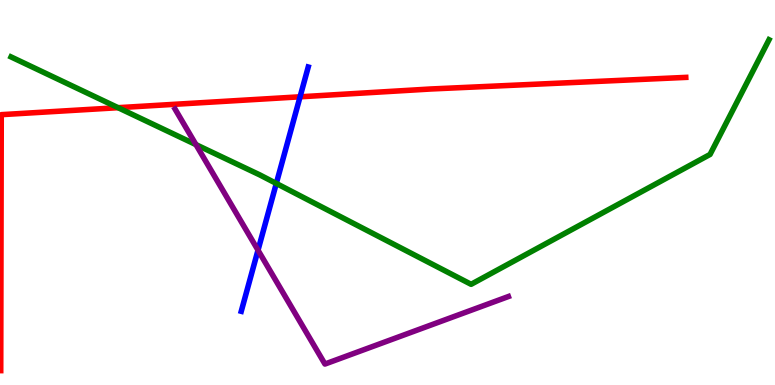[{'lines': ['blue', 'red'], 'intersections': [{'x': 3.87, 'y': 7.49}]}, {'lines': ['green', 'red'], 'intersections': [{'x': 1.52, 'y': 7.2}]}, {'lines': ['purple', 'red'], 'intersections': []}, {'lines': ['blue', 'green'], 'intersections': [{'x': 3.57, 'y': 5.23}]}, {'lines': ['blue', 'purple'], 'intersections': [{'x': 3.33, 'y': 3.5}]}, {'lines': ['green', 'purple'], 'intersections': [{'x': 2.53, 'y': 6.24}]}]